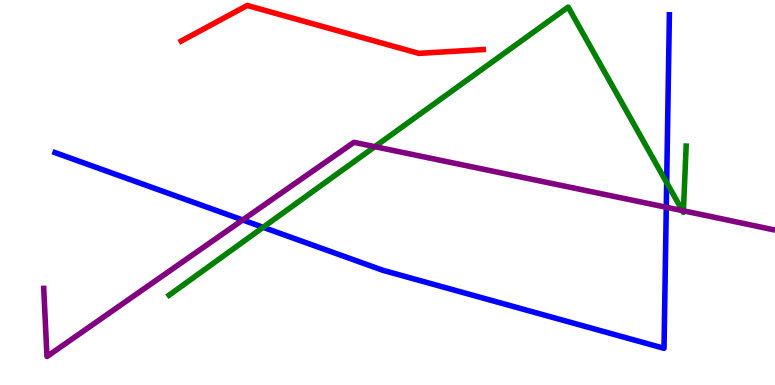[{'lines': ['blue', 'red'], 'intersections': []}, {'lines': ['green', 'red'], 'intersections': []}, {'lines': ['purple', 'red'], 'intersections': []}, {'lines': ['blue', 'green'], 'intersections': [{'x': 3.4, 'y': 4.1}, {'x': 8.6, 'y': 5.26}]}, {'lines': ['blue', 'purple'], 'intersections': [{'x': 3.13, 'y': 4.29}, {'x': 8.6, 'y': 4.62}]}, {'lines': ['green', 'purple'], 'intersections': [{'x': 4.84, 'y': 6.19}, {'x': 8.8, 'y': 4.53}, {'x': 8.82, 'y': 4.52}]}]